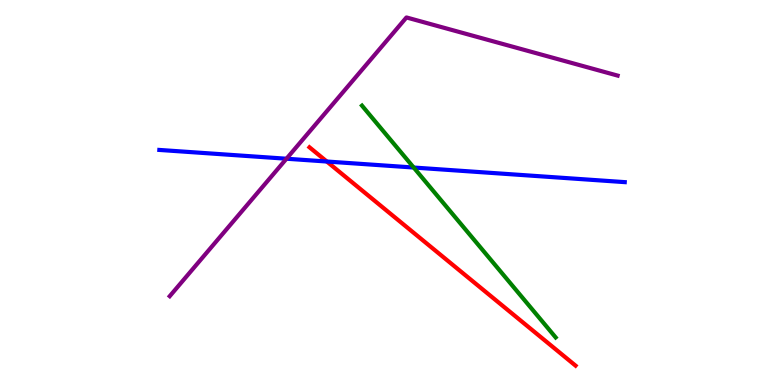[{'lines': ['blue', 'red'], 'intersections': [{'x': 4.22, 'y': 5.8}]}, {'lines': ['green', 'red'], 'intersections': []}, {'lines': ['purple', 'red'], 'intersections': []}, {'lines': ['blue', 'green'], 'intersections': [{'x': 5.34, 'y': 5.65}]}, {'lines': ['blue', 'purple'], 'intersections': [{'x': 3.7, 'y': 5.88}]}, {'lines': ['green', 'purple'], 'intersections': []}]